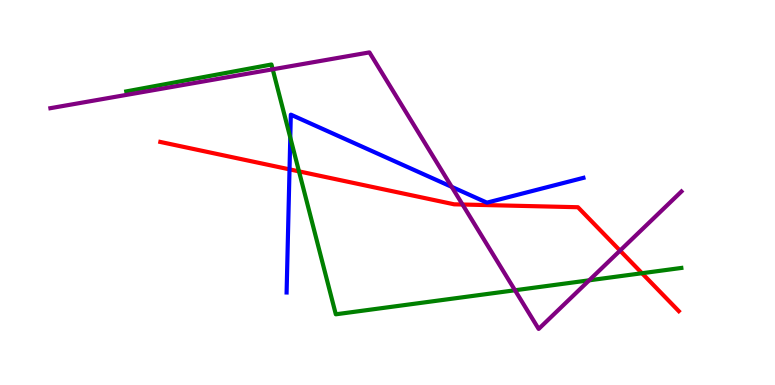[{'lines': ['blue', 'red'], 'intersections': [{'x': 3.74, 'y': 5.6}]}, {'lines': ['green', 'red'], 'intersections': [{'x': 3.86, 'y': 5.55}, {'x': 8.28, 'y': 2.9}]}, {'lines': ['purple', 'red'], 'intersections': [{'x': 5.97, 'y': 4.69}, {'x': 8.0, 'y': 3.49}]}, {'lines': ['blue', 'green'], 'intersections': [{'x': 3.75, 'y': 6.43}]}, {'lines': ['blue', 'purple'], 'intersections': [{'x': 5.83, 'y': 5.15}]}, {'lines': ['green', 'purple'], 'intersections': [{'x': 3.52, 'y': 8.2}, {'x': 6.65, 'y': 2.46}, {'x': 7.6, 'y': 2.72}]}]